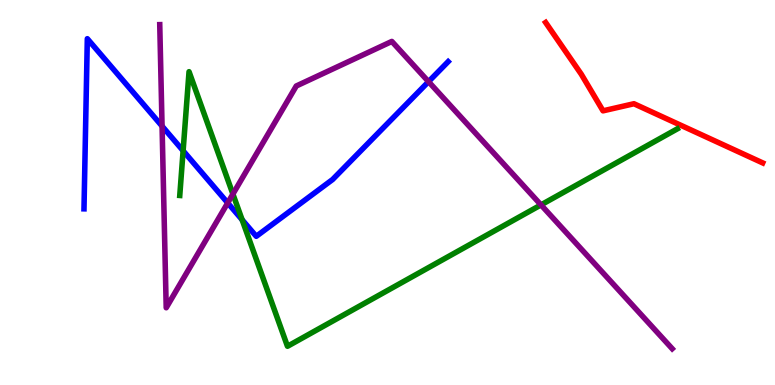[{'lines': ['blue', 'red'], 'intersections': []}, {'lines': ['green', 'red'], 'intersections': []}, {'lines': ['purple', 'red'], 'intersections': []}, {'lines': ['blue', 'green'], 'intersections': [{'x': 2.36, 'y': 6.08}, {'x': 3.12, 'y': 4.29}]}, {'lines': ['blue', 'purple'], 'intersections': [{'x': 2.09, 'y': 6.72}, {'x': 2.94, 'y': 4.73}, {'x': 5.53, 'y': 7.88}]}, {'lines': ['green', 'purple'], 'intersections': [{'x': 3.01, 'y': 4.96}, {'x': 6.98, 'y': 4.68}]}]